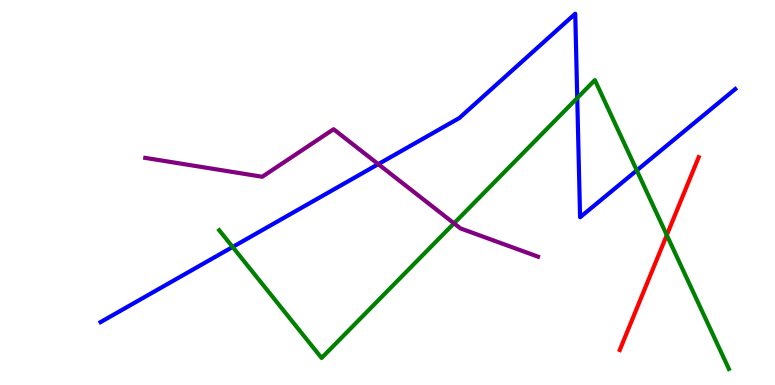[{'lines': ['blue', 'red'], 'intersections': []}, {'lines': ['green', 'red'], 'intersections': [{'x': 8.6, 'y': 3.89}]}, {'lines': ['purple', 'red'], 'intersections': []}, {'lines': ['blue', 'green'], 'intersections': [{'x': 3.0, 'y': 3.58}, {'x': 7.45, 'y': 7.45}, {'x': 8.22, 'y': 5.57}]}, {'lines': ['blue', 'purple'], 'intersections': [{'x': 4.88, 'y': 5.74}]}, {'lines': ['green', 'purple'], 'intersections': [{'x': 5.86, 'y': 4.2}]}]